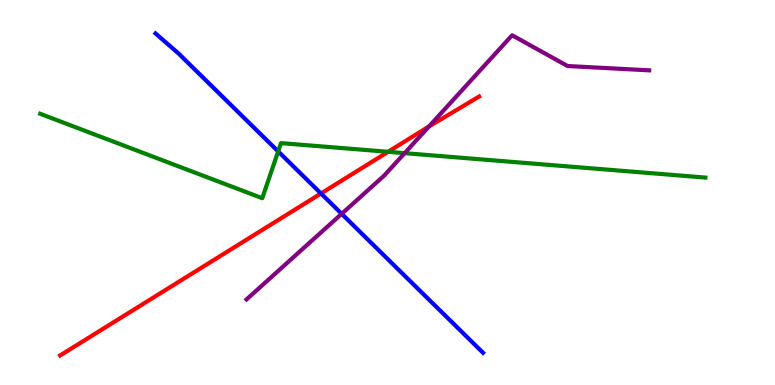[{'lines': ['blue', 'red'], 'intersections': [{'x': 4.14, 'y': 4.97}]}, {'lines': ['green', 'red'], 'intersections': [{'x': 5.01, 'y': 6.06}]}, {'lines': ['purple', 'red'], 'intersections': [{'x': 5.54, 'y': 6.72}]}, {'lines': ['blue', 'green'], 'intersections': [{'x': 3.59, 'y': 6.07}]}, {'lines': ['blue', 'purple'], 'intersections': [{'x': 4.41, 'y': 4.45}]}, {'lines': ['green', 'purple'], 'intersections': [{'x': 5.22, 'y': 6.02}]}]